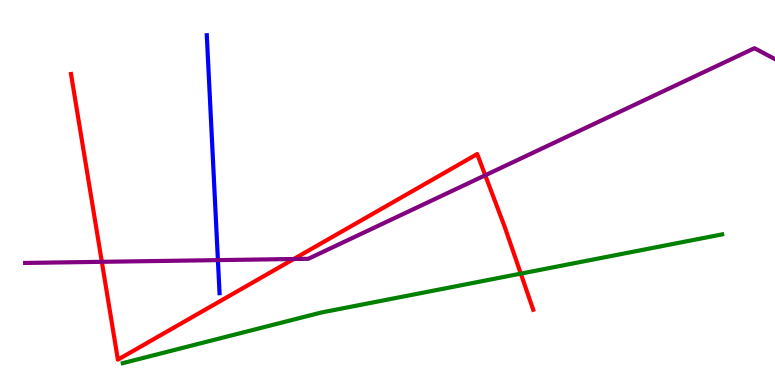[{'lines': ['blue', 'red'], 'intersections': []}, {'lines': ['green', 'red'], 'intersections': [{'x': 6.72, 'y': 2.89}]}, {'lines': ['purple', 'red'], 'intersections': [{'x': 1.31, 'y': 3.2}, {'x': 3.79, 'y': 3.27}, {'x': 6.26, 'y': 5.45}]}, {'lines': ['blue', 'green'], 'intersections': []}, {'lines': ['blue', 'purple'], 'intersections': [{'x': 2.81, 'y': 3.24}]}, {'lines': ['green', 'purple'], 'intersections': []}]